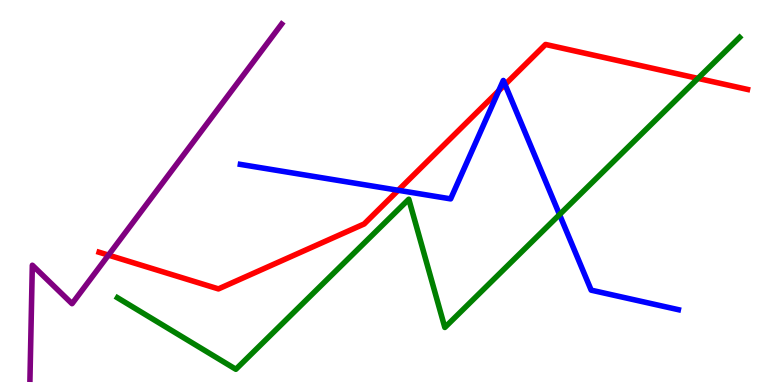[{'lines': ['blue', 'red'], 'intersections': [{'x': 5.14, 'y': 5.06}, {'x': 6.44, 'y': 7.64}, {'x': 6.52, 'y': 7.8}]}, {'lines': ['green', 'red'], 'intersections': [{'x': 9.01, 'y': 7.96}]}, {'lines': ['purple', 'red'], 'intersections': [{'x': 1.4, 'y': 3.37}]}, {'lines': ['blue', 'green'], 'intersections': [{'x': 7.22, 'y': 4.43}]}, {'lines': ['blue', 'purple'], 'intersections': []}, {'lines': ['green', 'purple'], 'intersections': []}]